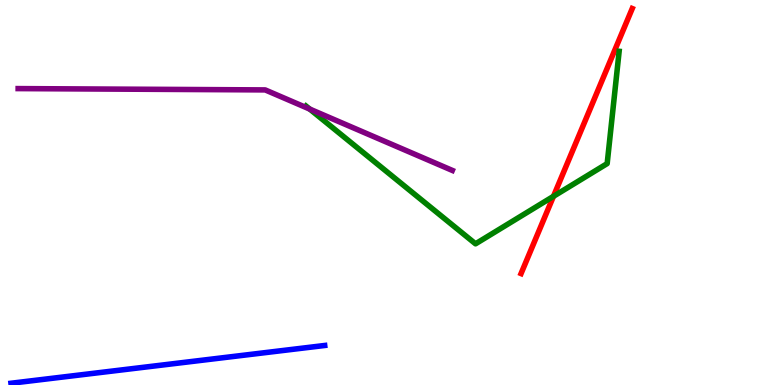[{'lines': ['blue', 'red'], 'intersections': []}, {'lines': ['green', 'red'], 'intersections': [{'x': 7.14, 'y': 4.9}]}, {'lines': ['purple', 'red'], 'intersections': []}, {'lines': ['blue', 'green'], 'intersections': []}, {'lines': ['blue', 'purple'], 'intersections': []}, {'lines': ['green', 'purple'], 'intersections': [{'x': 4.0, 'y': 7.17}]}]